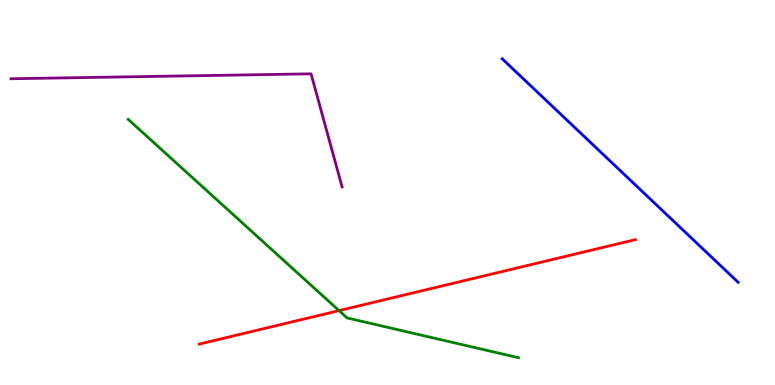[{'lines': ['blue', 'red'], 'intersections': []}, {'lines': ['green', 'red'], 'intersections': [{'x': 4.37, 'y': 1.93}]}, {'lines': ['purple', 'red'], 'intersections': []}, {'lines': ['blue', 'green'], 'intersections': []}, {'lines': ['blue', 'purple'], 'intersections': []}, {'lines': ['green', 'purple'], 'intersections': []}]